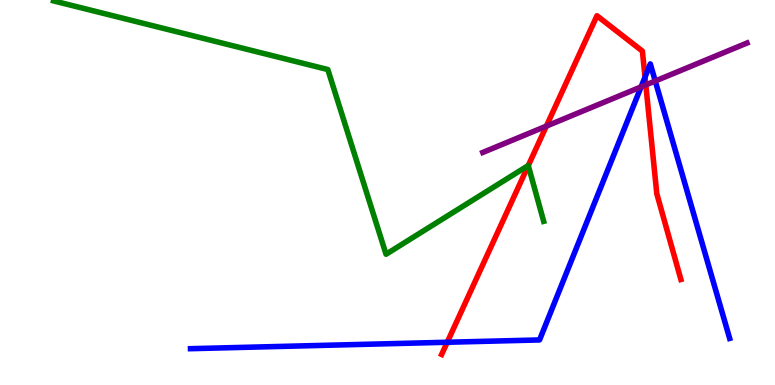[{'lines': ['blue', 'red'], 'intersections': [{'x': 5.77, 'y': 1.11}, {'x': 8.32, 'y': 8.0}]}, {'lines': ['green', 'red'], 'intersections': [{'x': 6.82, 'y': 5.7}]}, {'lines': ['purple', 'red'], 'intersections': [{'x': 7.05, 'y': 6.72}, {'x': 8.33, 'y': 7.79}]}, {'lines': ['blue', 'green'], 'intersections': []}, {'lines': ['blue', 'purple'], 'intersections': [{'x': 8.27, 'y': 7.74}, {'x': 8.45, 'y': 7.9}]}, {'lines': ['green', 'purple'], 'intersections': []}]